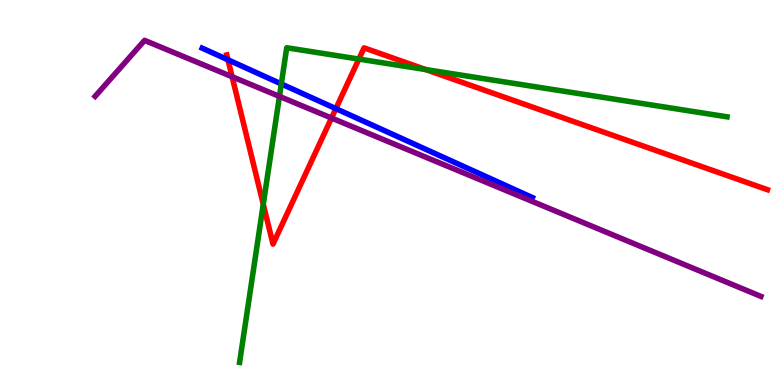[{'lines': ['blue', 'red'], 'intersections': [{'x': 2.94, 'y': 8.45}, {'x': 4.33, 'y': 7.18}]}, {'lines': ['green', 'red'], 'intersections': [{'x': 3.4, 'y': 4.69}, {'x': 4.63, 'y': 8.47}, {'x': 5.49, 'y': 8.19}]}, {'lines': ['purple', 'red'], 'intersections': [{'x': 2.99, 'y': 8.01}, {'x': 4.28, 'y': 6.93}]}, {'lines': ['blue', 'green'], 'intersections': [{'x': 3.63, 'y': 7.82}]}, {'lines': ['blue', 'purple'], 'intersections': []}, {'lines': ['green', 'purple'], 'intersections': [{'x': 3.61, 'y': 7.5}]}]